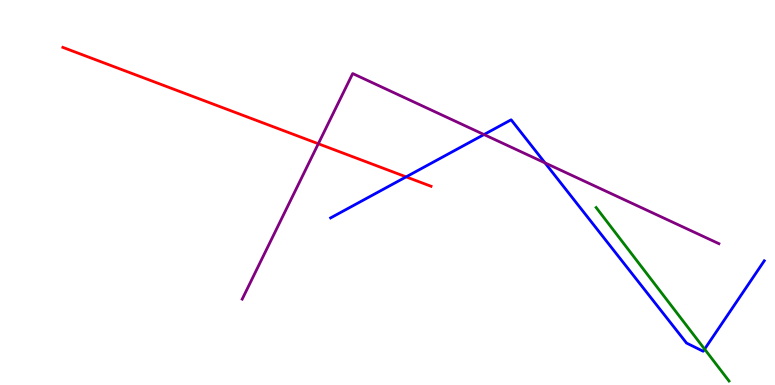[{'lines': ['blue', 'red'], 'intersections': [{'x': 5.24, 'y': 5.41}]}, {'lines': ['green', 'red'], 'intersections': []}, {'lines': ['purple', 'red'], 'intersections': [{'x': 4.11, 'y': 6.27}]}, {'lines': ['blue', 'green'], 'intersections': [{'x': 9.09, 'y': 0.931}]}, {'lines': ['blue', 'purple'], 'intersections': [{'x': 6.25, 'y': 6.51}, {'x': 7.03, 'y': 5.77}]}, {'lines': ['green', 'purple'], 'intersections': []}]